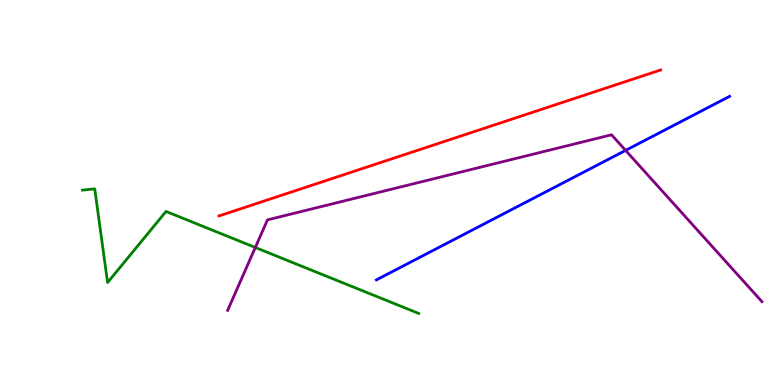[{'lines': ['blue', 'red'], 'intersections': []}, {'lines': ['green', 'red'], 'intersections': []}, {'lines': ['purple', 'red'], 'intersections': []}, {'lines': ['blue', 'green'], 'intersections': []}, {'lines': ['blue', 'purple'], 'intersections': [{'x': 8.07, 'y': 6.09}]}, {'lines': ['green', 'purple'], 'intersections': [{'x': 3.29, 'y': 3.57}]}]